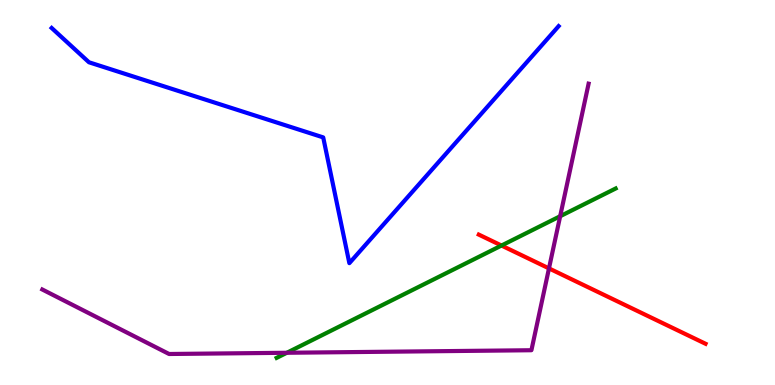[{'lines': ['blue', 'red'], 'intersections': []}, {'lines': ['green', 'red'], 'intersections': [{'x': 6.47, 'y': 3.62}]}, {'lines': ['purple', 'red'], 'intersections': [{'x': 7.08, 'y': 3.03}]}, {'lines': ['blue', 'green'], 'intersections': []}, {'lines': ['blue', 'purple'], 'intersections': []}, {'lines': ['green', 'purple'], 'intersections': [{'x': 3.7, 'y': 0.837}, {'x': 7.23, 'y': 4.38}]}]